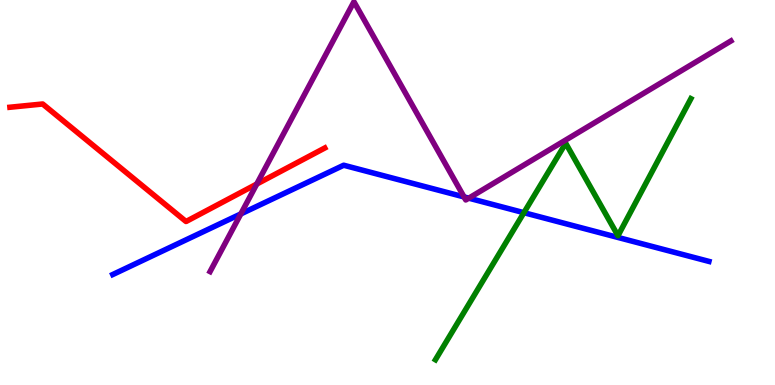[{'lines': ['blue', 'red'], 'intersections': []}, {'lines': ['green', 'red'], 'intersections': []}, {'lines': ['purple', 'red'], 'intersections': [{'x': 3.31, 'y': 5.22}]}, {'lines': ['blue', 'green'], 'intersections': [{'x': 6.76, 'y': 4.48}]}, {'lines': ['blue', 'purple'], 'intersections': [{'x': 3.11, 'y': 4.44}, {'x': 5.99, 'y': 4.89}, {'x': 6.05, 'y': 4.85}]}, {'lines': ['green', 'purple'], 'intersections': []}]